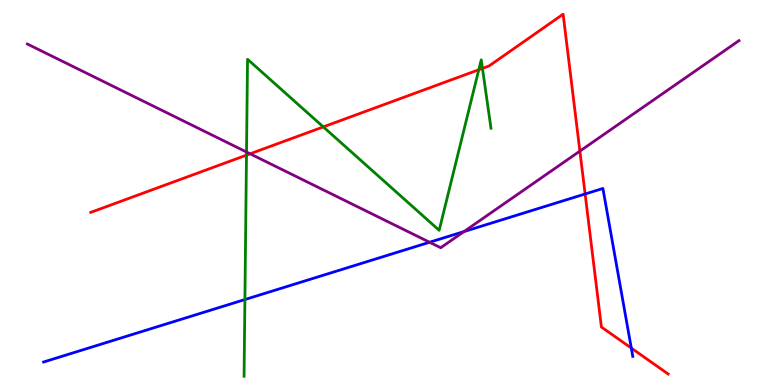[{'lines': ['blue', 'red'], 'intersections': [{'x': 7.55, 'y': 4.96}, {'x': 8.15, 'y': 0.959}]}, {'lines': ['green', 'red'], 'intersections': [{'x': 3.18, 'y': 5.97}, {'x': 4.17, 'y': 6.7}, {'x': 6.18, 'y': 8.19}, {'x': 6.23, 'y': 8.22}]}, {'lines': ['purple', 'red'], 'intersections': [{'x': 3.23, 'y': 6.01}, {'x': 7.48, 'y': 6.08}]}, {'lines': ['blue', 'green'], 'intersections': [{'x': 3.16, 'y': 2.22}]}, {'lines': ['blue', 'purple'], 'intersections': [{'x': 5.54, 'y': 3.71}, {'x': 5.99, 'y': 3.99}]}, {'lines': ['green', 'purple'], 'intersections': [{'x': 3.18, 'y': 6.05}]}]